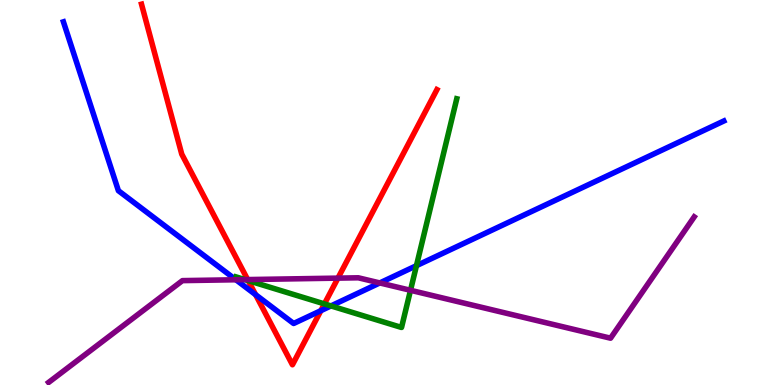[{'lines': ['blue', 'red'], 'intersections': [{'x': 3.3, 'y': 2.35}, {'x': 4.14, 'y': 1.93}]}, {'lines': ['green', 'red'], 'intersections': [{'x': 3.2, 'y': 2.71}, {'x': 4.19, 'y': 2.11}]}, {'lines': ['purple', 'red'], 'intersections': [{'x': 3.2, 'y': 2.74}, {'x': 4.36, 'y': 2.78}]}, {'lines': ['blue', 'green'], 'intersections': [{'x': 4.27, 'y': 2.05}, {'x': 5.37, 'y': 3.1}]}, {'lines': ['blue', 'purple'], 'intersections': [{'x': 3.04, 'y': 2.73}, {'x': 4.9, 'y': 2.65}]}, {'lines': ['green', 'purple'], 'intersections': [{'x': 3.16, 'y': 2.74}, {'x': 5.3, 'y': 2.46}]}]